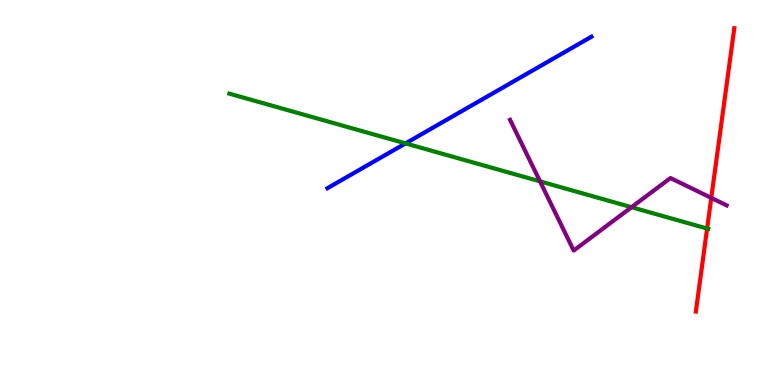[{'lines': ['blue', 'red'], 'intersections': []}, {'lines': ['green', 'red'], 'intersections': [{'x': 9.12, 'y': 4.06}]}, {'lines': ['purple', 'red'], 'intersections': [{'x': 9.18, 'y': 4.86}]}, {'lines': ['blue', 'green'], 'intersections': [{'x': 5.23, 'y': 6.28}]}, {'lines': ['blue', 'purple'], 'intersections': []}, {'lines': ['green', 'purple'], 'intersections': [{'x': 6.97, 'y': 5.29}, {'x': 8.15, 'y': 4.62}]}]